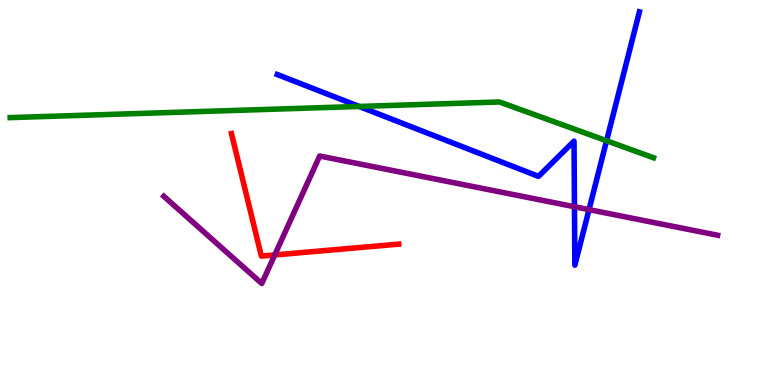[{'lines': ['blue', 'red'], 'intersections': []}, {'lines': ['green', 'red'], 'intersections': []}, {'lines': ['purple', 'red'], 'intersections': [{'x': 3.55, 'y': 3.38}]}, {'lines': ['blue', 'green'], 'intersections': [{'x': 4.63, 'y': 7.23}, {'x': 7.83, 'y': 6.34}]}, {'lines': ['blue', 'purple'], 'intersections': [{'x': 7.41, 'y': 4.63}, {'x': 7.6, 'y': 4.55}]}, {'lines': ['green', 'purple'], 'intersections': []}]